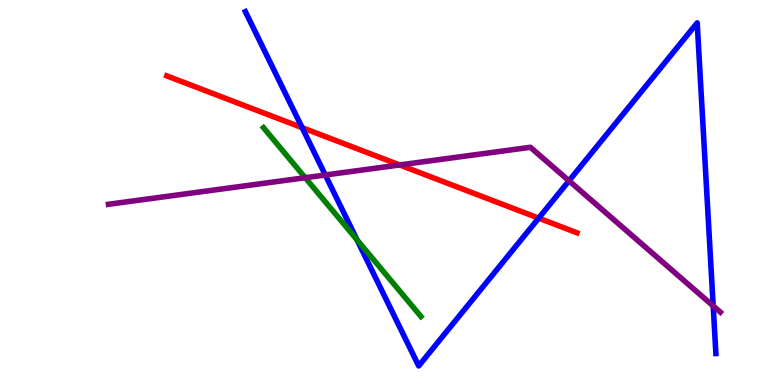[{'lines': ['blue', 'red'], 'intersections': [{'x': 3.9, 'y': 6.68}, {'x': 6.95, 'y': 4.33}]}, {'lines': ['green', 'red'], 'intersections': []}, {'lines': ['purple', 'red'], 'intersections': [{'x': 5.16, 'y': 5.72}]}, {'lines': ['blue', 'green'], 'intersections': [{'x': 4.61, 'y': 3.77}]}, {'lines': ['blue', 'purple'], 'intersections': [{'x': 4.2, 'y': 5.45}, {'x': 7.34, 'y': 5.3}, {'x': 9.2, 'y': 2.05}]}, {'lines': ['green', 'purple'], 'intersections': [{'x': 3.94, 'y': 5.38}]}]